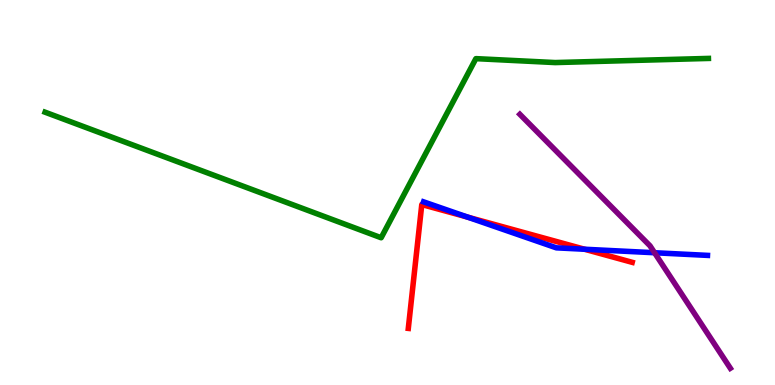[{'lines': ['blue', 'red'], 'intersections': [{'x': 6.04, 'y': 4.36}, {'x': 7.54, 'y': 3.53}]}, {'lines': ['green', 'red'], 'intersections': []}, {'lines': ['purple', 'red'], 'intersections': []}, {'lines': ['blue', 'green'], 'intersections': []}, {'lines': ['blue', 'purple'], 'intersections': [{'x': 8.45, 'y': 3.44}]}, {'lines': ['green', 'purple'], 'intersections': []}]